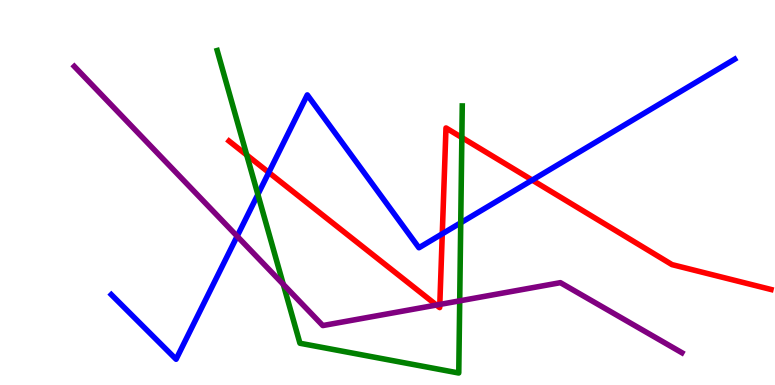[{'lines': ['blue', 'red'], 'intersections': [{'x': 3.47, 'y': 5.52}, {'x': 5.71, 'y': 3.93}, {'x': 6.87, 'y': 5.32}]}, {'lines': ['green', 'red'], 'intersections': [{'x': 3.18, 'y': 5.97}, {'x': 5.96, 'y': 6.43}]}, {'lines': ['purple', 'red'], 'intersections': [{'x': 5.63, 'y': 2.08}, {'x': 5.67, 'y': 2.09}]}, {'lines': ['blue', 'green'], 'intersections': [{'x': 3.33, 'y': 4.95}, {'x': 5.94, 'y': 4.21}]}, {'lines': ['blue', 'purple'], 'intersections': [{'x': 3.06, 'y': 3.86}]}, {'lines': ['green', 'purple'], 'intersections': [{'x': 3.66, 'y': 2.61}, {'x': 5.93, 'y': 2.19}]}]